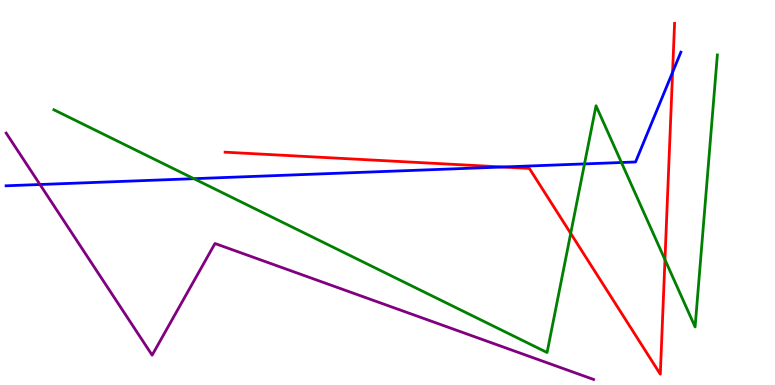[{'lines': ['blue', 'red'], 'intersections': [{'x': 6.49, 'y': 5.66}, {'x': 8.68, 'y': 8.12}]}, {'lines': ['green', 'red'], 'intersections': [{'x': 7.36, 'y': 3.94}, {'x': 8.58, 'y': 3.26}]}, {'lines': ['purple', 'red'], 'intersections': []}, {'lines': ['blue', 'green'], 'intersections': [{'x': 2.5, 'y': 5.36}, {'x': 7.54, 'y': 5.74}, {'x': 8.02, 'y': 5.78}]}, {'lines': ['blue', 'purple'], 'intersections': [{'x': 0.516, 'y': 5.21}]}, {'lines': ['green', 'purple'], 'intersections': []}]